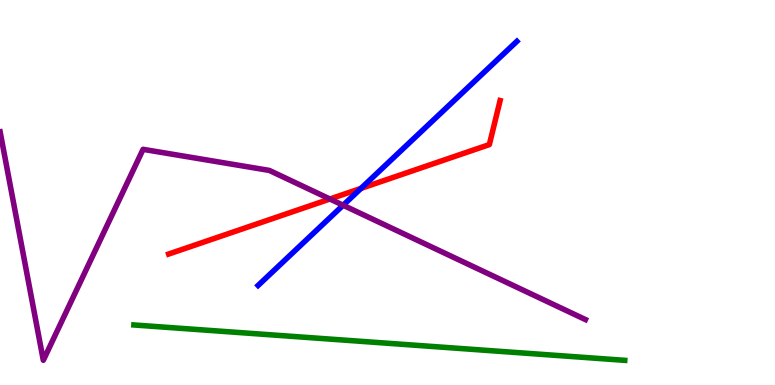[{'lines': ['blue', 'red'], 'intersections': [{'x': 4.66, 'y': 5.11}]}, {'lines': ['green', 'red'], 'intersections': []}, {'lines': ['purple', 'red'], 'intersections': [{'x': 4.26, 'y': 4.83}]}, {'lines': ['blue', 'green'], 'intersections': []}, {'lines': ['blue', 'purple'], 'intersections': [{'x': 4.43, 'y': 4.67}]}, {'lines': ['green', 'purple'], 'intersections': []}]